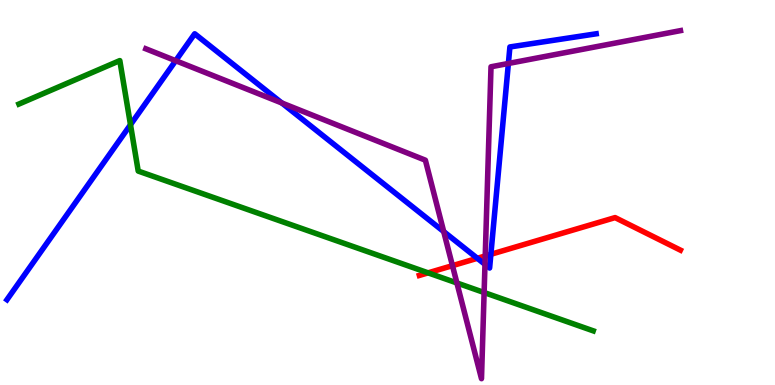[{'lines': ['blue', 'red'], 'intersections': [{'x': 6.16, 'y': 3.29}, {'x': 6.33, 'y': 3.39}]}, {'lines': ['green', 'red'], 'intersections': [{'x': 5.52, 'y': 2.91}]}, {'lines': ['purple', 'red'], 'intersections': [{'x': 5.84, 'y': 3.1}, {'x': 6.26, 'y': 3.35}]}, {'lines': ['blue', 'green'], 'intersections': [{'x': 1.68, 'y': 6.76}]}, {'lines': ['blue', 'purple'], 'intersections': [{'x': 2.27, 'y': 8.42}, {'x': 3.64, 'y': 7.32}, {'x': 5.73, 'y': 3.98}, {'x': 6.26, 'y': 3.13}, {'x': 6.56, 'y': 8.35}]}, {'lines': ['green', 'purple'], 'intersections': [{'x': 5.9, 'y': 2.65}, {'x': 6.25, 'y': 2.4}]}]